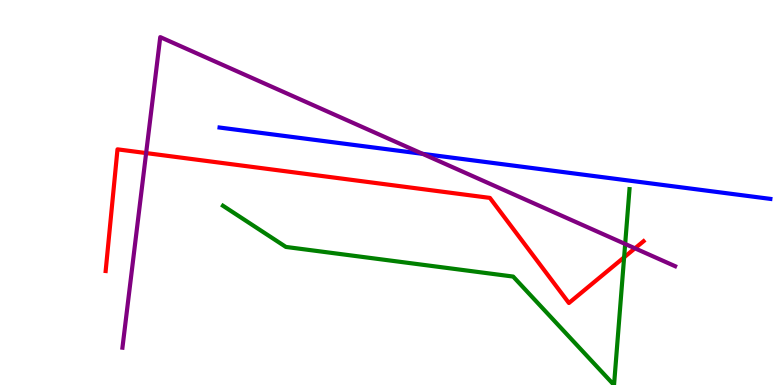[{'lines': ['blue', 'red'], 'intersections': []}, {'lines': ['green', 'red'], 'intersections': [{'x': 8.05, 'y': 3.32}]}, {'lines': ['purple', 'red'], 'intersections': [{'x': 1.89, 'y': 6.02}, {'x': 8.19, 'y': 3.55}]}, {'lines': ['blue', 'green'], 'intersections': []}, {'lines': ['blue', 'purple'], 'intersections': [{'x': 5.45, 'y': 6.0}]}, {'lines': ['green', 'purple'], 'intersections': [{'x': 8.07, 'y': 3.66}]}]